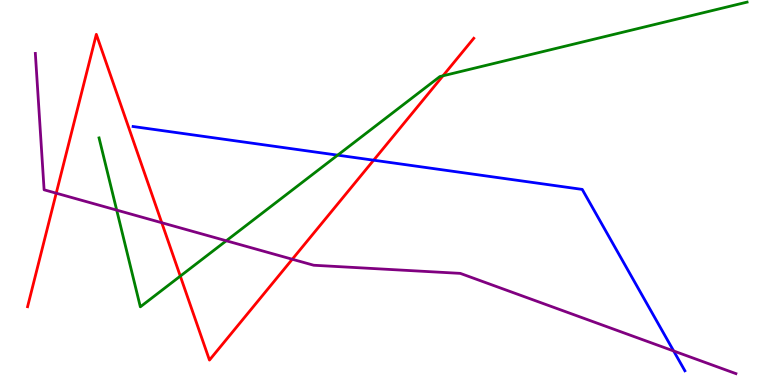[{'lines': ['blue', 'red'], 'intersections': [{'x': 4.82, 'y': 5.84}]}, {'lines': ['green', 'red'], 'intersections': [{'x': 2.33, 'y': 2.83}, {'x': 5.72, 'y': 8.03}]}, {'lines': ['purple', 'red'], 'intersections': [{'x': 0.726, 'y': 4.98}, {'x': 2.09, 'y': 4.22}, {'x': 3.77, 'y': 3.27}]}, {'lines': ['blue', 'green'], 'intersections': [{'x': 4.36, 'y': 5.97}]}, {'lines': ['blue', 'purple'], 'intersections': [{'x': 8.69, 'y': 0.884}]}, {'lines': ['green', 'purple'], 'intersections': [{'x': 1.51, 'y': 4.54}, {'x': 2.92, 'y': 3.75}]}]